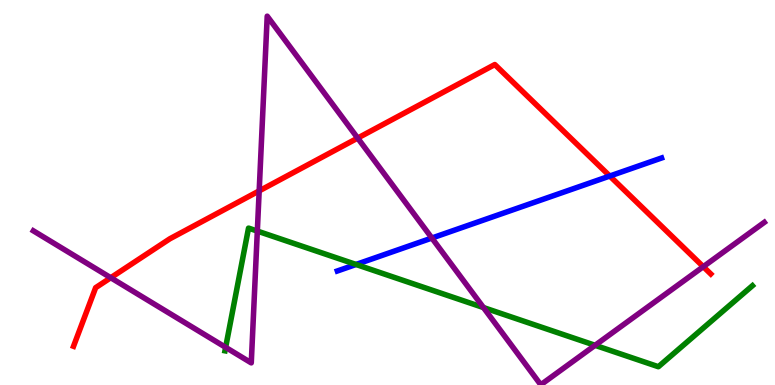[{'lines': ['blue', 'red'], 'intersections': [{'x': 7.87, 'y': 5.43}]}, {'lines': ['green', 'red'], 'intersections': []}, {'lines': ['purple', 'red'], 'intersections': [{'x': 1.43, 'y': 2.79}, {'x': 3.34, 'y': 5.04}, {'x': 4.62, 'y': 6.41}, {'x': 9.07, 'y': 3.07}]}, {'lines': ['blue', 'green'], 'intersections': [{'x': 4.59, 'y': 3.13}]}, {'lines': ['blue', 'purple'], 'intersections': [{'x': 5.57, 'y': 3.82}]}, {'lines': ['green', 'purple'], 'intersections': [{'x': 2.91, 'y': 0.978}, {'x': 3.32, 'y': 4.0}, {'x': 6.24, 'y': 2.01}, {'x': 7.68, 'y': 1.03}]}]